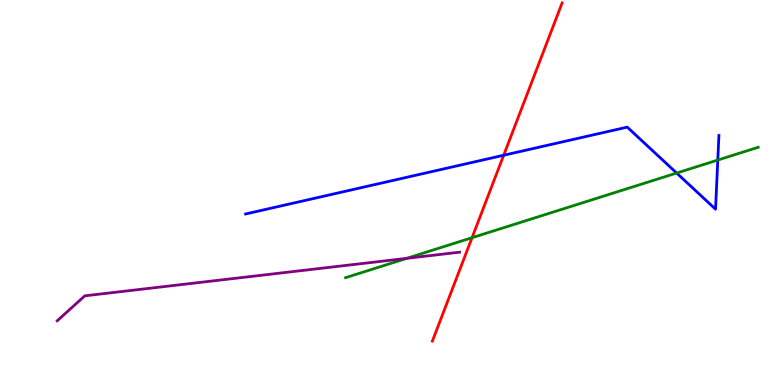[{'lines': ['blue', 'red'], 'intersections': [{'x': 6.5, 'y': 5.97}]}, {'lines': ['green', 'red'], 'intersections': [{'x': 6.09, 'y': 3.83}]}, {'lines': ['purple', 'red'], 'intersections': []}, {'lines': ['blue', 'green'], 'intersections': [{'x': 8.73, 'y': 5.51}, {'x': 9.26, 'y': 5.84}]}, {'lines': ['blue', 'purple'], 'intersections': []}, {'lines': ['green', 'purple'], 'intersections': [{'x': 5.25, 'y': 3.29}]}]